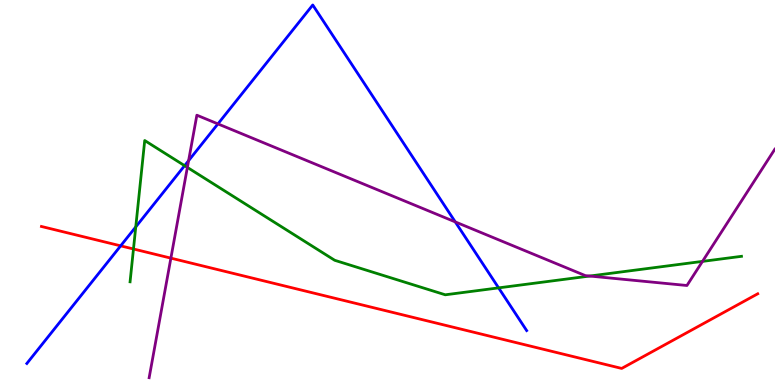[{'lines': ['blue', 'red'], 'intersections': [{'x': 1.56, 'y': 3.61}]}, {'lines': ['green', 'red'], 'intersections': [{'x': 1.72, 'y': 3.53}]}, {'lines': ['purple', 'red'], 'intersections': [{'x': 2.2, 'y': 3.3}]}, {'lines': ['blue', 'green'], 'intersections': [{'x': 1.75, 'y': 4.11}, {'x': 2.38, 'y': 5.7}, {'x': 6.43, 'y': 2.52}]}, {'lines': ['blue', 'purple'], 'intersections': [{'x': 2.43, 'y': 5.83}, {'x': 2.81, 'y': 6.78}, {'x': 5.87, 'y': 4.24}]}, {'lines': ['green', 'purple'], 'intersections': [{'x': 2.42, 'y': 5.65}, {'x': 7.61, 'y': 2.83}, {'x': 9.06, 'y': 3.21}]}]